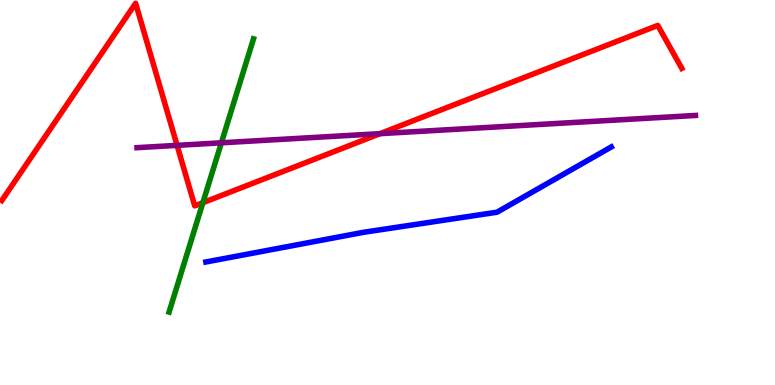[{'lines': ['blue', 'red'], 'intersections': []}, {'lines': ['green', 'red'], 'intersections': [{'x': 2.62, 'y': 4.73}]}, {'lines': ['purple', 'red'], 'intersections': [{'x': 2.28, 'y': 6.22}, {'x': 4.9, 'y': 6.53}]}, {'lines': ['blue', 'green'], 'intersections': []}, {'lines': ['blue', 'purple'], 'intersections': []}, {'lines': ['green', 'purple'], 'intersections': [{'x': 2.86, 'y': 6.29}]}]